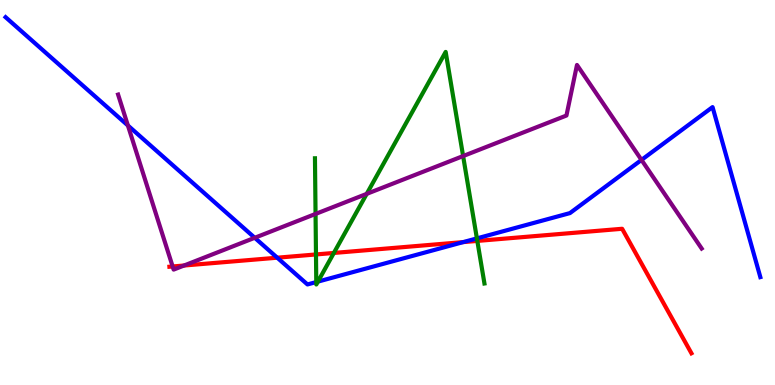[{'lines': ['blue', 'red'], 'intersections': [{'x': 3.58, 'y': 3.31}, {'x': 5.98, 'y': 3.71}]}, {'lines': ['green', 'red'], 'intersections': [{'x': 4.08, 'y': 3.39}, {'x': 4.31, 'y': 3.43}, {'x': 6.16, 'y': 3.74}]}, {'lines': ['purple', 'red'], 'intersections': [{'x': 2.23, 'y': 3.08}, {'x': 2.37, 'y': 3.1}]}, {'lines': ['blue', 'green'], 'intersections': [{'x': 4.08, 'y': 2.67}, {'x': 4.1, 'y': 2.69}, {'x': 6.15, 'y': 3.81}]}, {'lines': ['blue', 'purple'], 'intersections': [{'x': 1.65, 'y': 6.74}, {'x': 3.29, 'y': 3.82}, {'x': 8.28, 'y': 5.85}]}, {'lines': ['green', 'purple'], 'intersections': [{'x': 4.07, 'y': 4.44}, {'x': 4.73, 'y': 4.96}, {'x': 5.98, 'y': 5.95}]}]